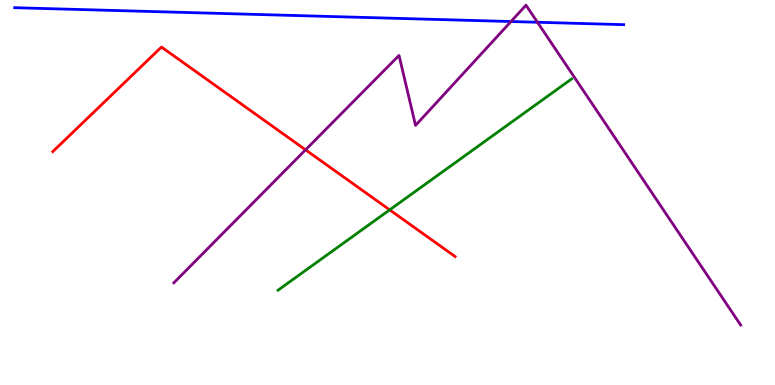[{'lines': ['blue', 'red'], 'intersections': []}, {'lines': ['green', 'red'], 'intersections': [{'x': 5.03, 'y': 4.55}]}, {'lines': ['purple', 'red'], 'intersections': [{'x': 3.94, 'y': 6.11}]}, {'lines': ['blue', 'green'], 'intersections': []}, {'lines': ['blue', 'purple'], 'intersections': [{'x': 6.59, 'y': 9.44}, {'x': 6.93, 'y': 9.42}]}, {'lines': ['green', 'purple'], 'intersections': []}]